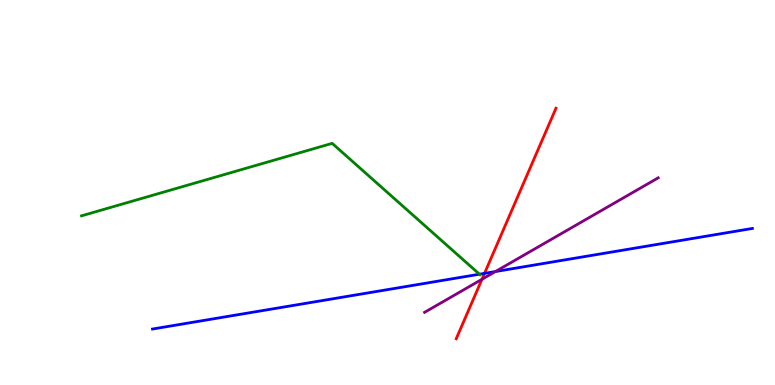[{'lines': ['blue', 'red'], 'intersections': [{'x': 6.25, 'y': 2.9}]}, {'lines': ['green', 'red'], 'intersections': []}, {'lines': ['purple', 'red'], 'intersections': [{'x': 6.22, 'y': 2.75}]}, {'lines': ['blue', 'green'], 'intersections': [{'x': 6.19, 'y': 2.88}]}, {'lines': ['blue', 'purple'], 'intersections': [{'x': 6.39, 'y': 2.95}]}, {'lines': ['green', 'purple'], 'intersections': []}]